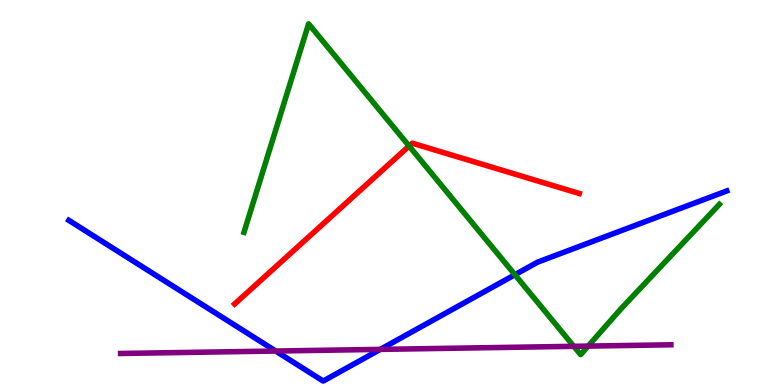[{'lines': ['blue', 'red'], 'intersections': []}, {'lines': ['green', 'red'], 'intersections': [{'x': 5.28, 'y': 6.21}]}, {'lines': ['purple', 'red'], 'intersections': []}, {'lines': ['blue', 'green'], 'intersections': [{'x': 6.64, 'y': 2.86}]}, {'lines': ['blue', 'purple'], 'intersections': [{'x': 3.56, 'y': 0.882}, {'x': 4.91, 'y': 0.925}]}, {'lines': ['green', 'purple'], 'intersections': [{'x': 7.4, 'y': 1.0}, {'x': 7.59, 'y': 1.01}]}]